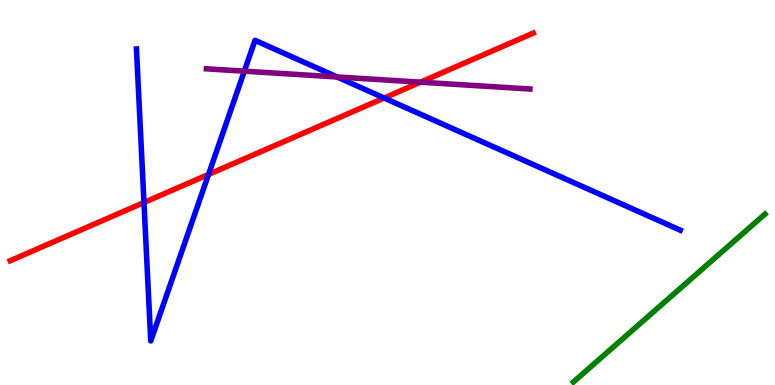[{'lines': ['blue', 'red'], 'intersections': [{'x': 1.86, 'y': 4.74}, {'x': 2.69, 'y': 5.47}, {'x': 4.96, 'y': 7.45}]}, {'lines': ['green', 'red'], 'intersections': []}, {'lines': ['purple', 'red'], 'intersections': [{'x': 5.43, 'y': 7.87}]}, {'lines': ['blue', 'green'], 'intersections': []}, {'lines': ['blue', 'purple'], 'intersections': [{'x': 3.15, 'y': 8.15}, {'x': 4.35, 'y': 8.0}]}, {'lines': ['green', 'purple'], 'intersections': []}]